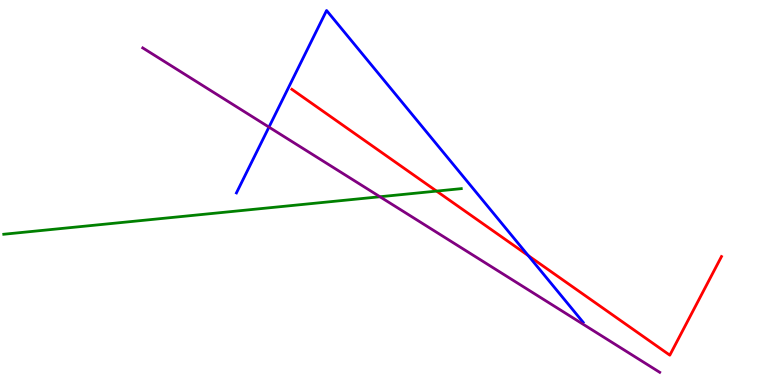[{'lines': ['blue', 'red'], 'intersections': [{'x': 6.82, 'y': 3.36}]}, {'lines': ['green', 'red'], 'intersections': [{'x': 5.63, 'y': 5.04}]}, {'lines': ['purple', 'red'], 'intersections': []}, {'lines': ['blue', 'green'], 'intersections': []}, {'lines': ['blue', 'purple'], 'intersections': [{'x': 3.47, 'y': 6.7}]}, {'lines': ['green', 'purple'], 'intersections': [{'x': 4.9, 'y': 4.89}]}]